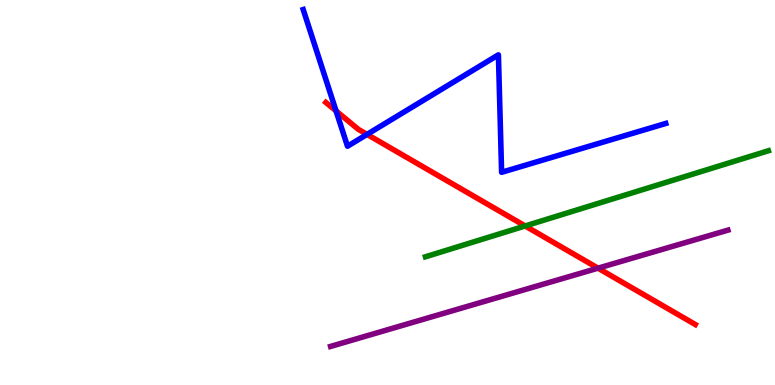[{'lines': ['blue', 'red'], 'intersections': [{'x': 4.34, 'y': 7.12}, {'x': 4.74, 'y': 6.51}]}, {'lines': ['green', 'red'], 'intersections': [{'x': 6.78, 'y': 4.13}]}, {'lines': ['purple', 'red'], 'intersections': [{'x': 7.72, 'y': 3.03}]}, {'lines': ['blue', 'green'], 'intersections': []}, {'lines': ['blue', 'purple'], 'intersections': []}, {'lines': ['green', 'purple'], 'intersections': []}]